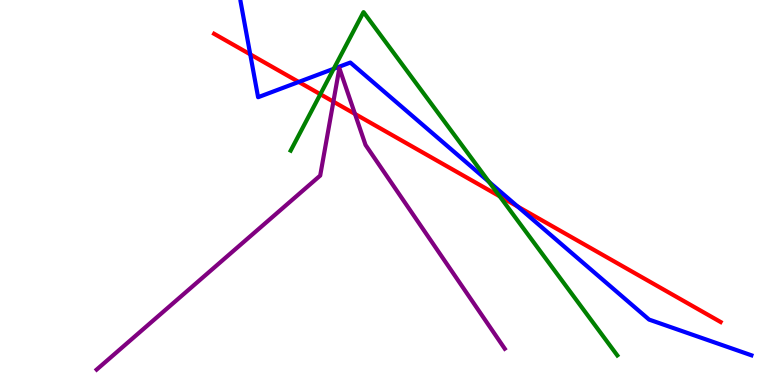[{'lines': ['blue', 'red'], 'intersections': [{'x': 3.23, 'y': 8.59}, {'x': 3.85, 'y': 7.87}, {'x': 6.68, 'y': 4.64}]}, {'lines': ['green', 'red'], 'intersections': [{'x': 4.13, 'y': 7.55}, {'x': 6.45, 'y': 4.9}]}, {'lines': ['purple', 'red'], 'intersections': [{'x': 4.3, 'y': 7.36}, {'x': 4.58, 'y': 7.04}]}, {'lines': ['blue', 'green'], 'intersections': [{'x': 4.31, 'y': 8.21}, {'x': 6.31, 'y': 5.28}]}, {'lines': ['blue', 'purple'], 'intersections': []}, {'lines': ['green', 'purple'], 'intersections': []}]